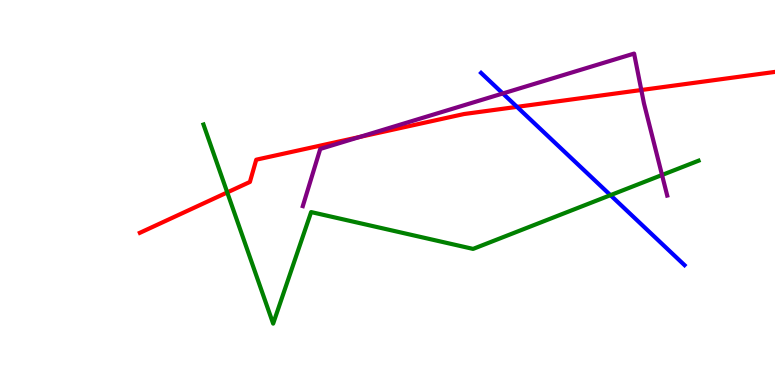[{'lines': ['blue', 'red'], 'intersections': [{'x': 6.67, 'y': 7.22}]}, {'lines': ['green', 'red'], 'intersections': [{'x': 2.93, 'y': 5.0}]}, {'lines': ['purple', 'red'], 'intersections': [{'x': 4.64, 'y': 6.44}, {'x': 8.28, 'y': 7.66}]}, {'lines': ['blue', 'green'], 'intersections': [{'x': 7.88, 'y': 4.93}]}, {'lines': ['blue', 'purple'], 'intersections': [{'x': 6.49, 'y': 7.57}]}, {'lines': ['green', 'purple'], 'intersections': [{'x': 8.54, 'y': 5.45}]}]